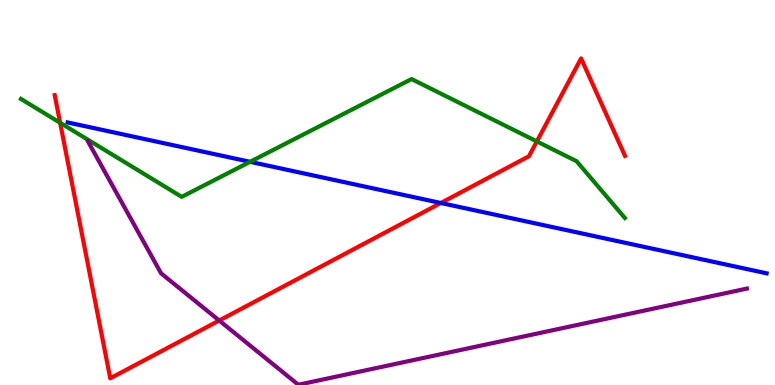[{'lines': ['blue', 'red'], 'intersections': [{'x': 5.69, 'y': 4.73}]}, {'lines': ['green', 'red'], 'intersections': [{'x': 0.776, 'y': 6.81}, {'x': 6.93, 'y': 6.33}]}, {'lines': ['purple', 'red'], 'intersections': [{'x': 2.83, 'y': 1.67}]}, {'lines': ['blue', 'green'], 'intersections': [{'x': 3.23, 'y': 5.8}]}, {'lines': ['blue', 'purple'], 'intersections': []}, {'lines': ['green', 'purple'], 'intersections': []}]